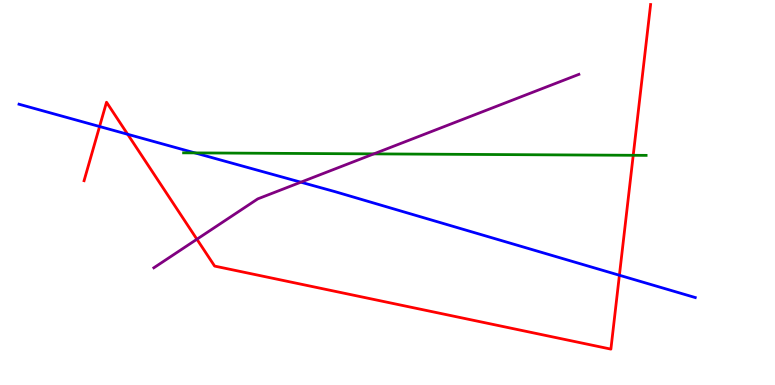[{'lines': ['blue', 'red'], 'intersections': [{'x': 1.28, 'y': 6.71}, {'x': 1.65, 'y': 6.51}, {'x': 7.99, 'y': 2.85}]}, {'lines': ['green', 'red'], 'intersections': [{'x': 8.17, 'y': 5.97}]}, {'lines': ['purple', 'red'], 'intersections': [{'x': 2.54, 'y': 3.79}]}, {'lines': ['blue', 'green'], 'intersections': [{'x': 2.52, 'y': 6.03}]}, {'lines': ['blue', 'purple'], 'intersections': [{'x': 3.88, 'y': 5.27}]}, {'lines': ['green', 'purple'], 'intersections': [{'x': 4.82, 'y': 6.0}]}]